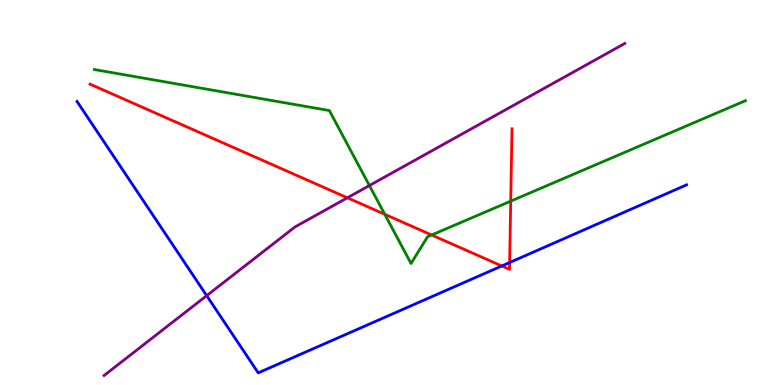[{'lines': ['blue', 'red'], 'intersections': [{'x': 6.47, 'y': 3.09}, {'x': 6.58, 'y': 3.18}]}, {'lines': ['green', 'red'], 'intersections': [{'x': 4.96, 'y': 4.43}, {'x': 5.57, 'y': 3.9}, {'x': 6.59, 'y': 4.78}]}, {'lines': ['purple', 'red'], 'intersections': [{'x': 4.48, 'y': 4.86}]}, {'lines': ['blue', 'green'], 'intersections': []}, {'lines': ['blue', 'purple'], 'intersections': [{'x': 2.67, 'y': 2.32}]}, {'lines': ['green', 'purple'], 'intersections': [{'x': 4.77, 'y': 5.18}]}]